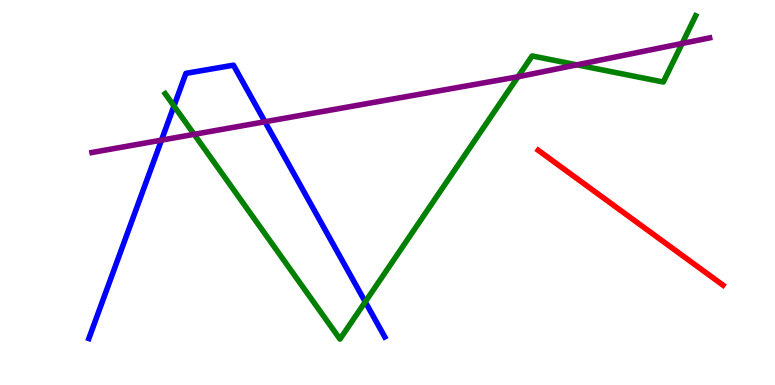[{'lines': ['blue', 'red'], 'intersections': []}, {'lines': ['green', 'red'], 'intersections': []}, {'lines': ['purple', 'red'], 'intersections': []}, {'lines': ['blue', 'green'], 'intersections': [{'x': 2.24, 'y': 7.25}, {'x': 4.71, 'y': 2.16}]}, {'lines': ['blue', 'purple'], 'intersections': [{'x': 2.08, 'y': 6.36}, {'x': 3.42, 'y': 6.84}]}, {'lines': ['green', 'purple'], 'intersections': [{'x': 2.51, 'y': 6.51}, {'x': 6.68, 'y': 8.01}, {'x': 7.44, 'y': 8.32}, {'x': 8.8, 'y': 8.87}]}]